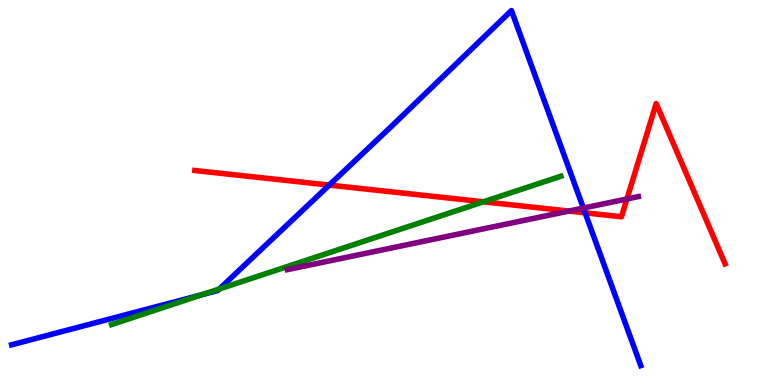[{'lines': ['blue', 'red'], 'intersections': [{'x': 4.25, 'y': 5.19}, {'x': 7.55, 'y': 4.47}]}, {'lines': ['green', 'red'], 'intersections': [{'x': 6.24, 'y': 4.76}]}, {'lines': ['purple', 'red'], 'intersections': [{'x': 7.34, 'y': 4.52}, {'x': 8.09, 'y': 4.83}]}, {'lines': ['blue', 'green'], 'intersections': [{'x': 2.61, 'y': 2.35}, {'x': 2.83, 'y': 2.49}]}, {'lines': ['blue', 'purple'], 'intersections': [{'x': 7.53, 'y': 4.6}]}, {'lines': ['green', 'purple'], 'intersections': []}]